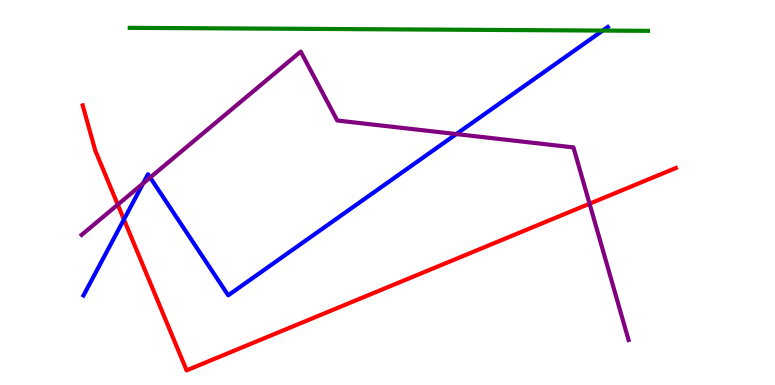[{'lines': ['blue', 'red'], 'intersections': [{'x': 1.6, 'y': 4.3}]}, {'lines': ['green', 'red'], 'intersections': []}, {'lines': ['purple', 'red'], 'intersections': [{'x': 1.52, 'y': 4.68}, {'x': 7.61, 'y': 4.71}]}, {'lines': ['blue', 'green'], 'intersections': [{'x': 7.78, 'y': 9.21}]}, {'lines': ['blue', 'purple'], 'intersections': [{'x': 1.85, 'y': 5.23}, {'x': 1.94, 'y': 5.39}, {'x': 5.89, 'y': 6.52}]}, {'lines': ['green', 'purple'], 'intersections': []}]